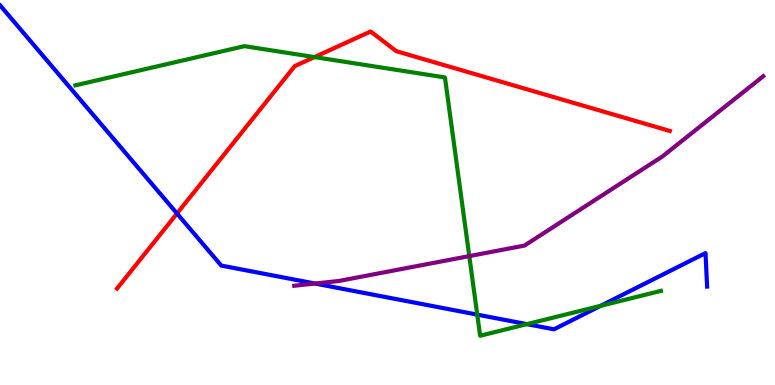[{'lines': ['blue', 'red'], 'intersections': [{'x': 2.28, 'y': 4.45}]}, {'lines': ['green', 'red'], 'intersections': [{'x': 4.06, 'y': 8.52}]}, {'lines': ['purple', 'red'], 'intersections': []}, {'lines': ['blue', 'green'], 'intersections': [{'x': 6.16, 'y': 1.83}, {'x': 6.8, 'y': 1.58}, {'x': 7.75, 'y': 2.06}]}, {'lines': ['blue', 'purple'], 'intersections': [{'x': 4.06, 'y': 2.64}]}, {'lines': ['green', 'purple'], 'intersections': [{'x': 6.06, 'y': 3.35}]}]